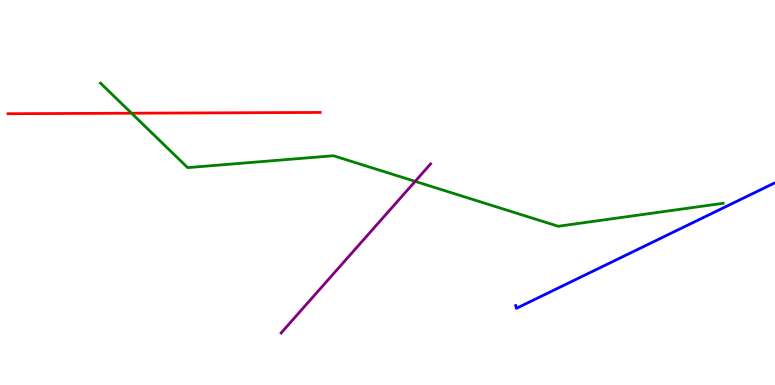[{'lines': ['blue', 'red'], 'intersections': []}, {'lines': ['green', 'red'], 'intersections': [{'x': 1.7, 'y': 7.06}]}, {'lines': ['purple', 'red'], 'intersections': []}, {'lines': ['blue', 'green'], 'intersections': []}, {'lines': ['blue', 'purple'], 'intersections': []}, {'lines': ['green', 'purple'], 'intersections': [{'x': 5.36, 'y': 5.29}]}]